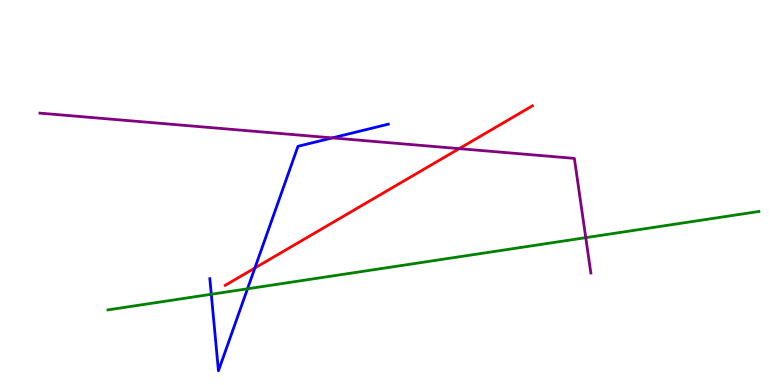[{'lines': ['blue', 'red'], 'intersections': [{'x': 3.29, 'y': 3.04}]}, {'lines': ['green', 'red'], 'intersections': []}, {'lines': ['purple', 'red'], 'intersections': [{'x': 5.93, 'y': 6.14}]}, {'lines': ['blue', 'green'], 'intersections': [{'x': 2.73, 'y': 2.36}, {'x': 3.19, 'y': 2.5}]}, {'lines': ['blue', 'purple'], 'intersections': [{'x': 4.29, 'y': 6.42}]}, {'lines': ['green', 'purple'], 'intersections': [{'x': 7.56, 'y': 3.83}]}]